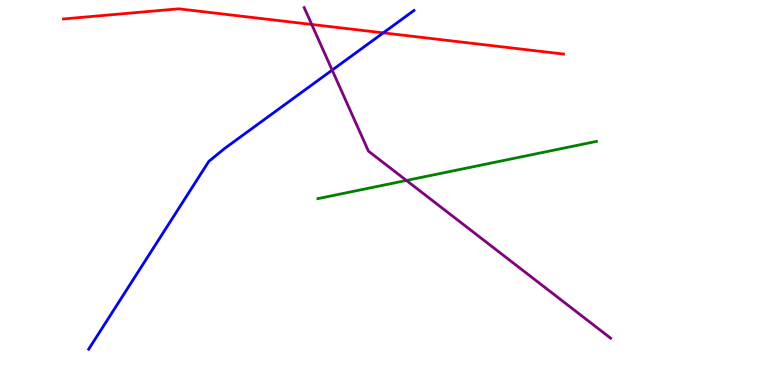[{'lines': ['blue', 'red'], 'intersections': [{'x': 4.95, 'y': 9.15}]}, {'lines': ['green', 'red'], 'intersections': []}, {'lines': ['purple', 'red'], 'intersections': [{'x': 4.02, 'y': 9.36}]}, {'lines': ['blue', 'green'], 'intersections': []}, {'lines': ['blue', 'purple'], 'intersections': [{'x': 4.29, 'y': 8.18}]}, {'lines': ['green', 'purple'], 'intersections': [{'x': 5.24, 'y': 5.31}]}]